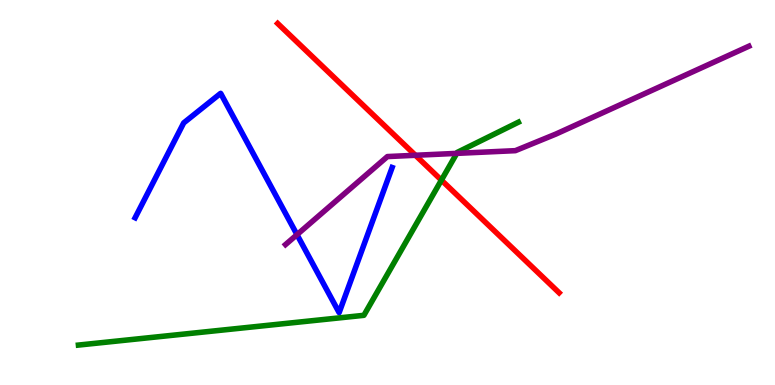[{'lines': ['blue', 'red'], 'intersections': []}, {'lines': ['green', 'red'], 'intersections': [{'x': 5.7, 'y': 5.32}]}, {'lines': ['purple', 'red'], 'intersections': [{'x': 5.36, 'y': 5.97}]}, {'lines': ['blue', 'green'], 'intersections': []}, {'lines': ['blue', 'purple'], 'intersections': [{'x': 3.83, 'y': 3.9}]}, {'lines': ['green', 'purple'], 'intersections': [{'x': 5.89, 'y': 6.02}]}]